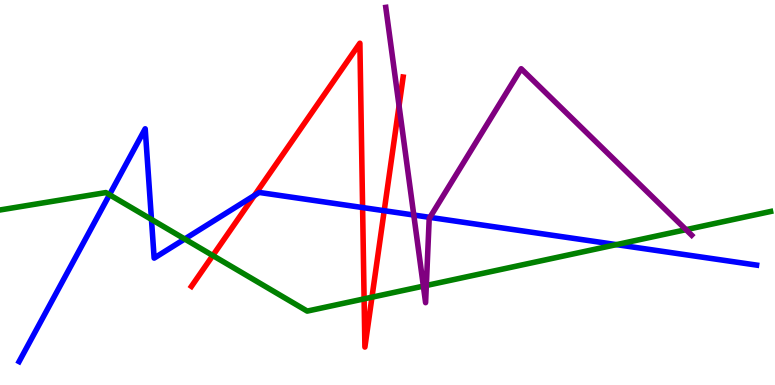[{'lines': ['blue', 'red'], 'intersections': [{'x': 3.28, 'y': 4.92}, {'x': 4.68, 'y': 4.61}, {'x': 4.96, 'y': 4.53}]}, {'lines': ['green', 'red'], 'intersections': [{'x': 2.75, 'y': 3.36}, {'x': 4.7, 'y': 2.24}, {'x': 4.8, 'y': 2.28}]}, {'lines': ['purple', 'red'], 'intersections': [{'x': 5.15, 'y': 7.25}]}, {'lines': ['blue', 'green'], 'intersections': [{'x': 1.41, 'y': 4.94}, {'x': 1.95, 'y': 4.3}, {'x': 2.38, 'y': 3.79}, {'x': 7.95, 'y': 3.65}]}, {'lines': ['blue', 'purple'], 'intersections': [{'x': 5.34, 'y': 4.41}, {'x': 5.55, 'y': 4.35}]}, {'lines': ['green', 'purple'], 'intersections': [{'x': 5.46, 'y': 2.57}, {'x': 5.5, 'y': 2.58}, {'x': 8.85, 'y': 4.03}]}]